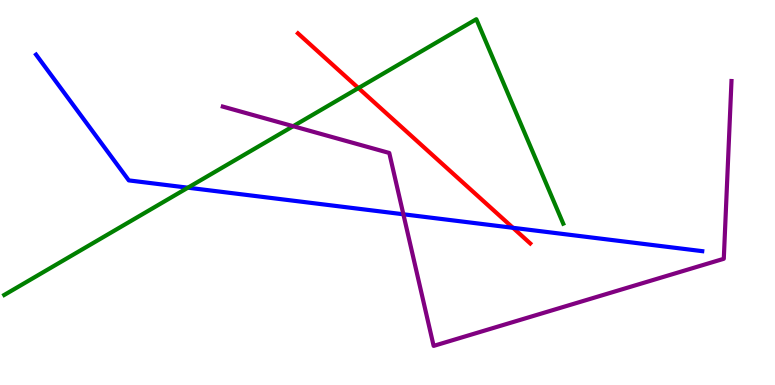[{'lines': ['blue', 'red'], 'intersections': [{'x': 6.62, 'y': 4.08}]}, {'lines': ['green', 'red'], 'intersections': [{'x': 4.63, 'y': 7.71}]}, {'lines': ['purple', 'red'], 'intersections': []}, {'lines': ['blue', 'green'], 'intersections': [{'x': 2.42, 'y': 5.13}]}, {'lines': ['blue', 'purple'], 'intersections': [{'x': 5.2, 'y': 4.43}]}, {'lines': ['green', 'purple'], 'intersections': [{'x': 3.78, 'y': 6.72}]}]